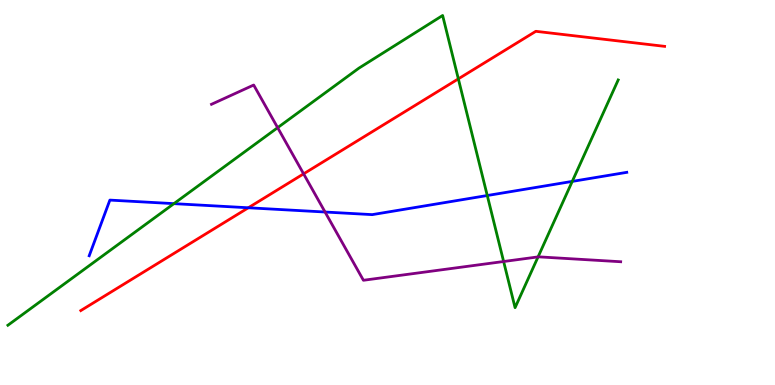[{'lines': ['blue', 'red'], 'intersections': [{'x': 3.2, 'y': 4.6}]}, {'lines': ['green', 'red'], 'intersections': [{'x': 5.91, 'y': 7.95}]}, {'lines': ['purple', 'red'], 'intersections': [{'x': 3.92, 'y': 5.48}]}, {'lines': ['blue', 'green'], 'intersections': [{'x': 2.24, 'y': 4.71}, {'x': 6.29, 'y': 4.92}, {'x': 7.38, 'y': 5.29}]}, {'lines': ['blue', 'purple'], 'intersections': [{'x': 4.19, 'y': 4.49}]}, {'lines': ['green', 'purple'], 'intersections': [{'x': 3.58, 'y': 6.68}, {'x': 6.5, 'y': 3.21}, {'x': 6.94, 'y': 3.33}]}]